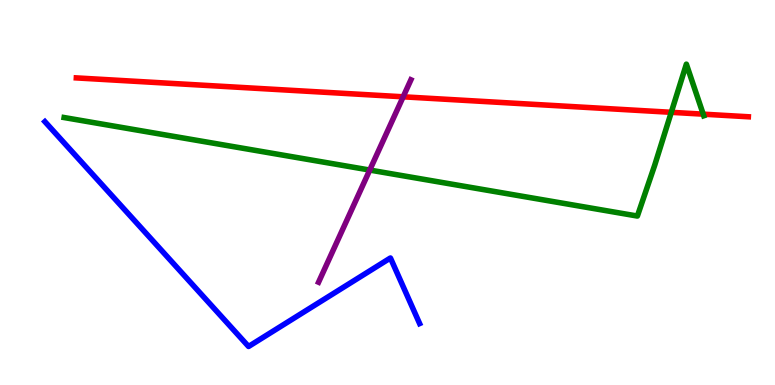[{'lines': ['blue', 'red'], 'intersections': []}, {'lines': ['green', 'red'], 'intersections': [{'x': 8.66, 'y': 7.08}, {'x': 9.07, 'y': 7.03}]}, {'lines': ['purple', 'red'], 'intersections': [{'x': 5.2, 'y': 7.49}]}, {'lines': ['blue', 'green'], 'intersections': []}, {'lines': ['blue', 'purple'], 'intersections': []}, {'lines': ['green', 'purple'], 'intersections': [{'x': 4.77, 'y': 5.58}]}]